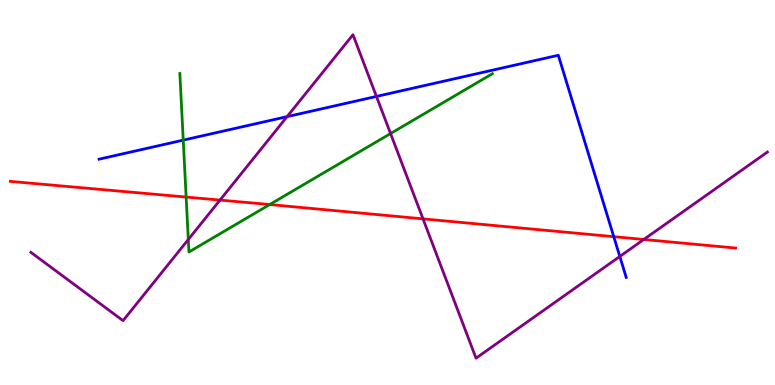[{'lines': ['blue', 'red'], 'intersections': [{'x': 7.92, 'y': 3.85}]}, {'lines': ['green', 'red'], 'intersections': [{'x': 2.4, 'y': 4.88}, {'x': 3.48, 'y': 4.69}]}, {'lines': ['purple', 'red'], 'intersections': [{'x': 2.84, 'y': 4.8}, {'x': 5.46, 'y': 4.32}, {'x': 8.31, 'y': 3.78}]}, {'lines': ['blue', 'green'], 'intersections': [{'x': 2.36, 'y': 6.36}]}, {'lines': ['blue', 'purple'], 'intersections': [{'x': 3.7, 'y': 6.97}, {'x': 4.86, 'y': 7.5}, {'x': 8.0, 'y': 3.34}]}, {'lines': ['green', 'purple'], 'intersections': [{'x': 2.43, 'y': 3.78}, {'x': 5.04, 'y': 6.53}]}]